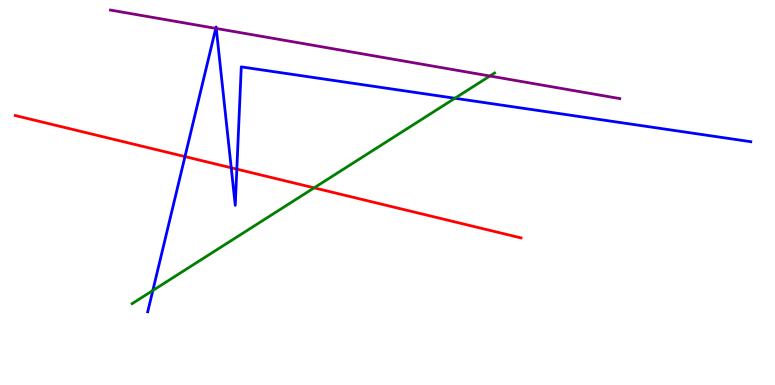[{'lines': ['blue', 'red'], 'intersections': [{'x': 2.39, 'y': 5.93}, {'x': 2.98, 'y': 5.64}, {'x': 3.06, 'y': 5.61}]}, {'lines': ['green', 'red'], 'intersections': [{'x': 4.05, 'y': 5.12}]}, {'lines': ['purple', 'red'], 'intersections': []}, {'lines': ['blue', 'green'], 'intersections': [{'x': 1.97, 'y': 2.45}, {'x': 5.87, 'y': 7.45}]}, {'lines': ['blue', 'purple'], 'intersections': [{'x': 2.78, 'y': 9.26}, {'x': 2.79, 'y': 9.26}]}, {'lines': ['green', 'purple'], 'intersections': [{'x': 6.32, 'y': 8.03}]}]